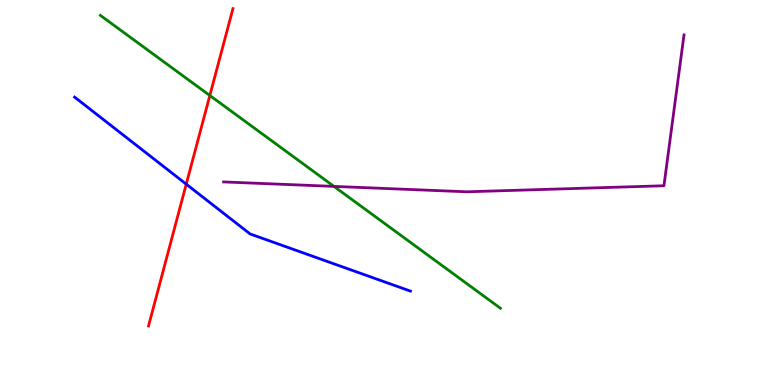[{'lines': ['blue', 'red'], 'intersections': [{'x': 2.4, 'y': 5.22}]}, {'lines': ['green', 'red'], 'intersections': [{'x': 2.71, 'y': 7.52}]}, {'lines': ['purple', 'red'], 'intersections': []}, {'lines': ['blue', 'green'], 'intersections': []}, {'lines': ['blue', 'purple'], 'intersections': []}, {'lines': ['green', 'purple'], 'intersections': [{'x': 4.31, 'y': 5.16}]}]